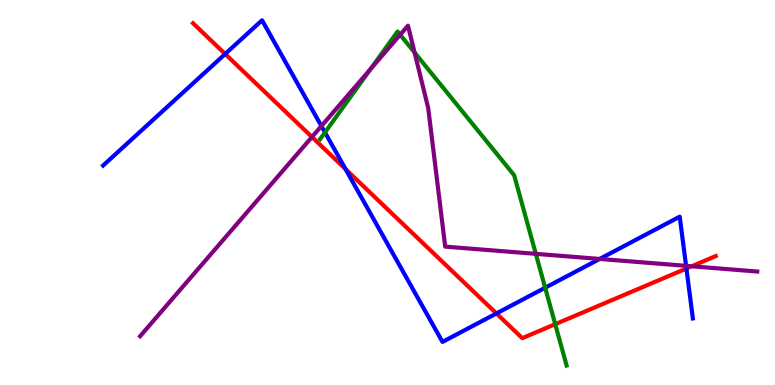[{'lines': ['blue', 'red'], 'intersections': [{'x': 2.91, 'y': 8.6}, {'x': 4.46, 'y': 5.61}, {'x': 6.41, 'y': 1.86}, {'x': 8.86, 'y': 3.03}]}, {'lines': ['green', 'red'], 'intersections': [{'x': 7.16, 'y': 1.58}]}, {'lines': ['purple', 'red'], 'intersections': [{'x': 4.03, 'y': 6.44}, {'x': 8.92, 'y': 3.08}]}, {'lines': ['blue', 'green'], 'intersections': [{'x': 4.19, 'y': 6.56}, {'x': 7.03, 'y': 2.53}]}, {'lines': ['blue', 'purple'], 'intersections': [{'x': 4.15, 'y': 6.73}, {'x': 7.74, 'y': 3.27}, {'x': 8.85, 'y': 3.09}]}, {'lines': ['green', 'purple'], 'intersections': [{'x': 4.78, 'y': 8.21}, {'x': 5.16, 'y': 9.1}, {'x': 5.35, 'y': 8.64}, {'x': 6.91, 'y': 3.41}]}]